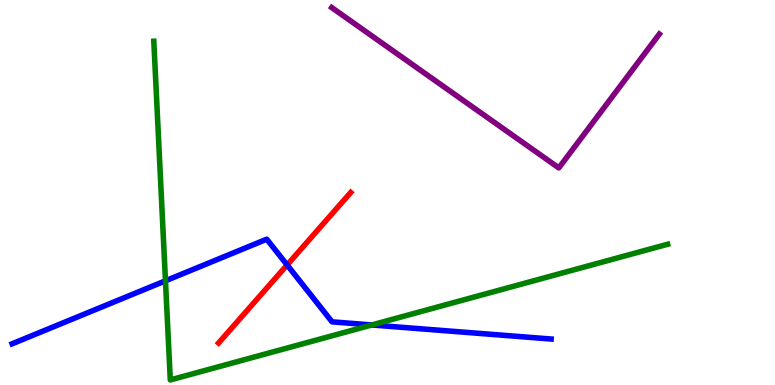[{'lines': ['blue', 'red'], 'intersections': [{'x': 3.7, 'y': 3.12}]}, {'lines': ['green', 'red'], 'intersections': []}, {'lines': ['purple', 'red'], 'intersections': []}, {'lines': ['blue', 'green'], 'intersections': [{'x': 2.14, 'y': 2.71}, {'x': 4.8, 'y': 1.56}]}, {'lines': ['blue', 'purple'], 'intersections': []}, {'lines': ['green', 'purple'], 'intersections': []}]